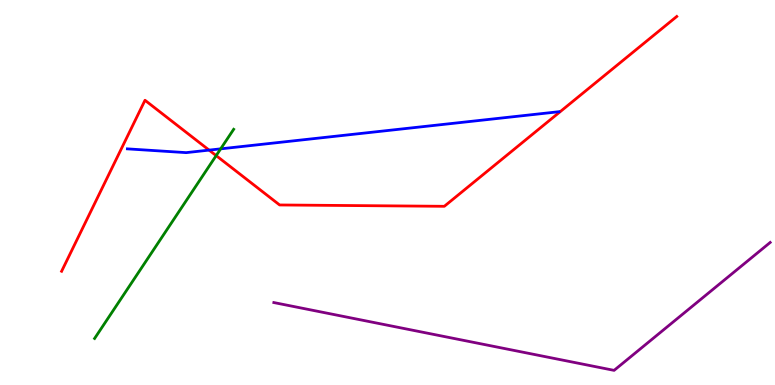[{'lines': ['blue', 'red'], 'intersections': [{'x': 2.7, 'y': 6.1}]}, {'lines': ['green', 'red'], 'intersections': [{'x': 2.79, 'y': 5.96}]}, {'lines': ['purple', 'red'], 'intersections': []}, {'lines': ['blue', 'green'], 'intersections': [{'x': 2.85, 'y': 6.13}]}, {'lines': ['blue', 'purple'], 'intersections': []}, {'lines': ['green', 'purple'], 'intersections': []}]